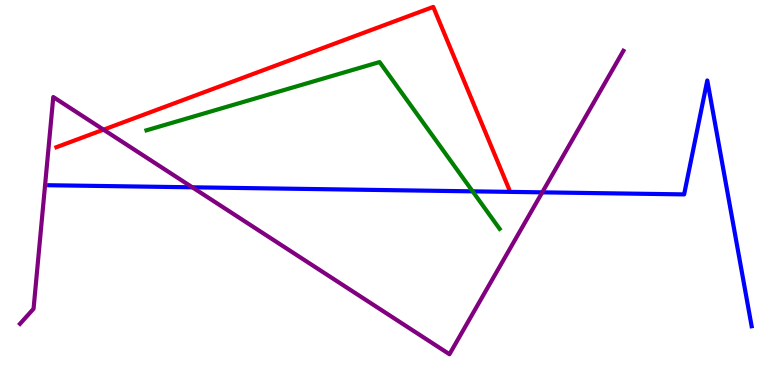[{'lines': ['blue', 'red'], 'intersections': []}, {'lines': ['green', 'red'], 'intersections': []}, {'lines': ['purple', 'red'], 'intersections': [{'x': 1.34, 'y': 6.63}]}, {'lines': ['blue', 'green'], 'intersections': [{'x': 6.1, 'y': 5.03}]}, {'lines': ['blue', 'purple'], 'intersections': [{'x': 2.48, 'y': 5.13}, {'x': 7.0, 'y': 5.0}]}, {'lines': ['green', 'purple'], 'intersections': []}]